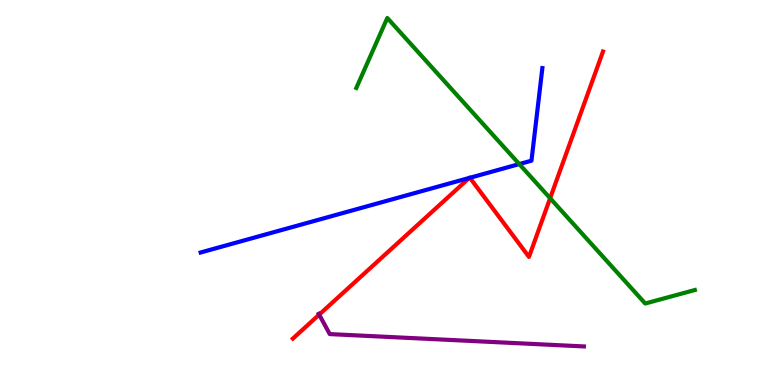[{'lines': ['blue', 'red'], 'intersections': [{'x': 6.05, 'y': 5.38}, {'x': 6.06, 'y': 5.38}]}, {'lines': ['green', 'red'], 'intersections': [{'x': 7.1, 'y': 4.85}]}, {'lines': ['purple', 'red'], 'intersections': [{'x': 4.12, 'y': 1.83}]}, {'lines': ['blue', 'green'], 'intersections': [{'x': 6.7, 'y': 5.74}]}, {'lines': ['blue', 'purple'], 'intersections': []}, {'lines': ['green', 'purple'], 'intersections': []}]